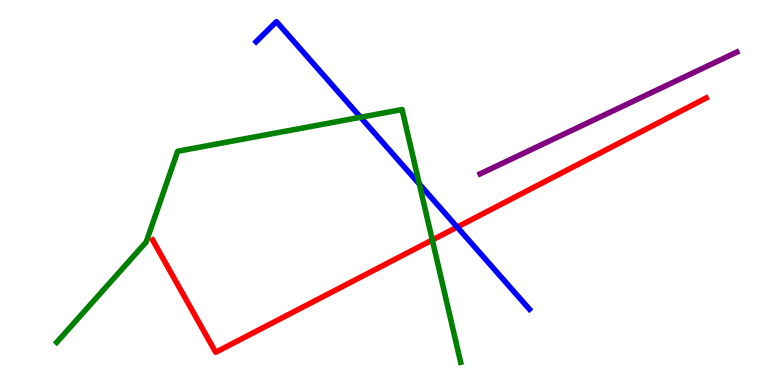[{'lines': ['blue', 'red'], 'intersections': [{'x': 5.9, 'y': 4.1}]}, {'lines': ['green', 'red'], 'intersections': [{'x': 5.58, 'y': 3.77}]}, {'lines': ['purple', 'red'], 'intersections': []}, {'lines': ['blue', 'green'], 'intersections': [{'x': 4.65, 'y': 6.95}, {'x': 5.41, 'y': 5.22}]}, {'lines': ['blue', 'purple'], 'intersections': []}, {'lines': ['green', 'purple'], 'intersections': []}]